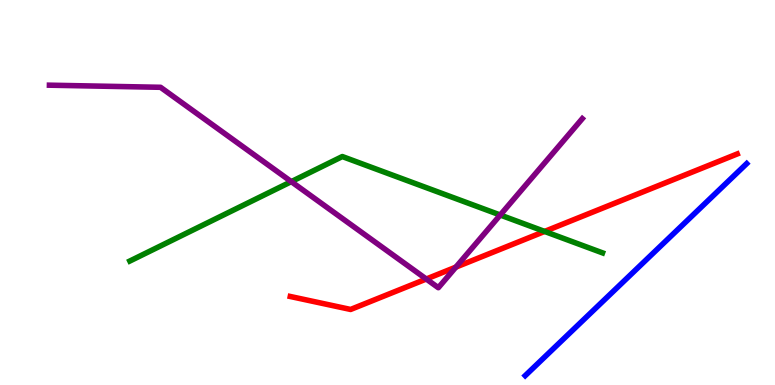[{'lines': ['blue', 'red'], 'intersections': []}, {'lines': ['green', 'red'], 'intersections': [{'x': 7.03, 'y': 3.99}]}, {'lines': ['purple', 'red'], 'intersections': [{'x': 5.5, 'y': 2.75}, {'x': 5.88, 'y': 3.06}]}, {'lines': ['blue', 'green'], 'intersections': []}, {'lines': ['blue', 'purple'], 'intersections': []}, {'lines': ['green', 'purple'], 'intersections': [{'x': 3.76, 'y': 5.28}, {'x': 6.45, 'y': 4.42}]}]